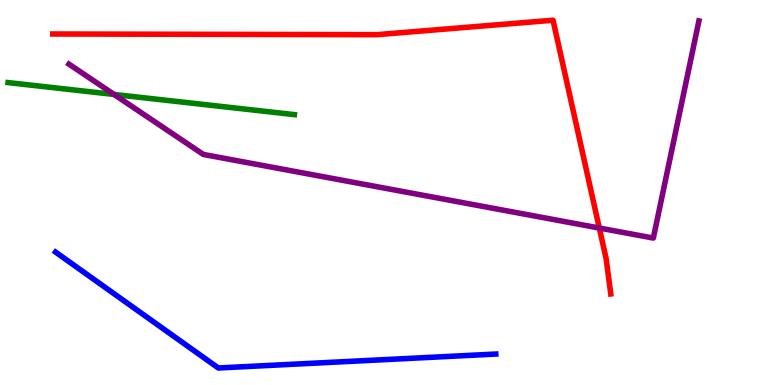[{'lines': ['blue', 'red'], 'intersections': []}, {'lines': ['green', 'red'], 'intersections': []}, {'lines': ['purple', 'red'], 'intersections': [{'x': 7.73, 'y': 4.08}]}, {'lines': ['blue', 'green'], 'intersections': []}, {'lines': ['blue', 'purple'], 'intersections': []}, {'lines': ['green', 'purple'], 'intersections': [{'x': 1.47, 'y': 7.55}]}]